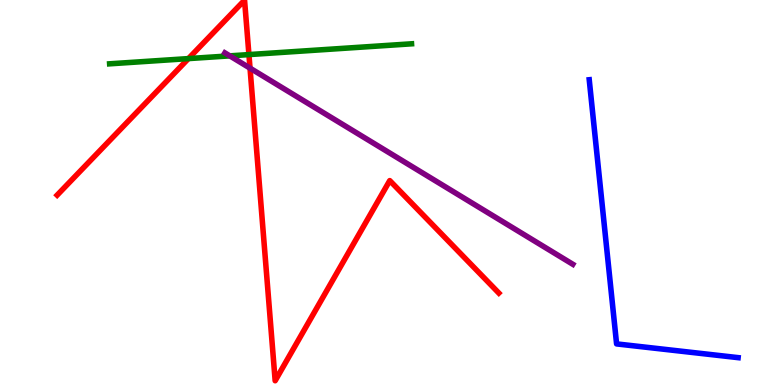[{'lines': ['blue', 'red'], 'intersections': []}, {'lines': ['green', 'red'], 'intersections': [{'x': 2.43, 'y': 8.48}, {'x': 3.21, 'y': 8.58}]}, {'lines': ['purple', 'red'], 'intersections': [{'x': 3.23, 'y': 8.23}]}, {'lines': ['blue', 'green'], 'intersections': []}, {'lines': ['blue', 'purple'], 'intersections': []}, {'lines': ['green', 'purple'], 'intersections': [{'x': 2.97, 'y': 8.55}]}]